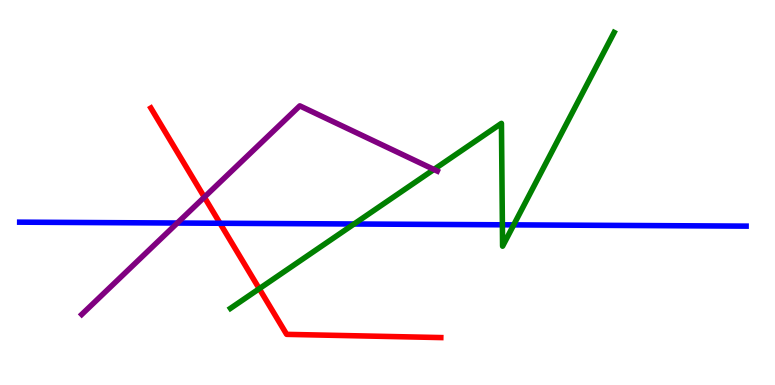[{'lines': ['blue', 'red'], 'intersections': [{'x': 2.84, 'y': 4.2}]}, {'lines': ['green', 'red'], 'intersections': [{'x': 3.35, 'y': 2.5}]}, {'lines': ['purple', 'red'], 'intersections': [{'x': 2.64, 'y': 4.88}]}, {'lines': ['blue', 'green'], 'intersections': [{'x': 4.57, 'y': 4.18}, {'x': 6.48, 'y': 4.16}, {'x': 6.63, 'y': 4.16}]}, {'lines': ['blue', 'purple'], 'intersections': [{'x': 2.29, 'y': 4.21}]}, {'lines': ['green', 'purple'], 'intersections': [{'x': 5.6, 'y': 5.6}]}]